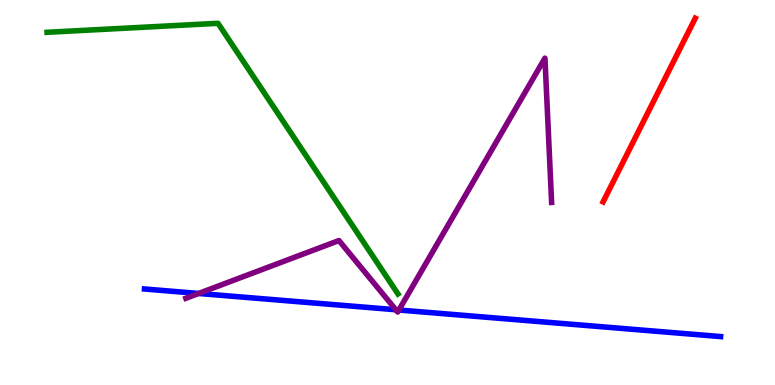[{'lines': ['blue', 'red'], 'intersections': []}, {'lines': ['green', 'red'], 'intersections': []}, {'lines': ['purple', 'red'], 'intersections': []}, {'lines': ['blue', 'green'], 'intersections': []}, {'lines': ['blue', 'purple'], 'intersections': [{'x': 2.56, 'y': 2.38}, {'x': 5.11, 'y': 1.95}, {'x': 5.15, 'y': 1.95}]}, {'lines': ['green', 'purple'], 'intersections': []}]